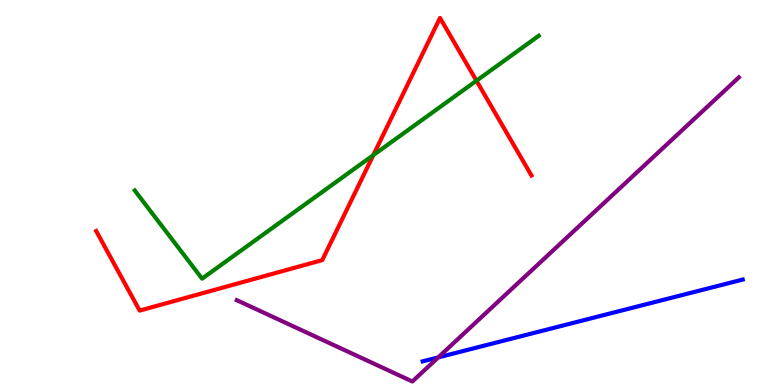[{'lines': ['blue', 'red'], 'intersections': []}, {'lines': ['green', 'red'], 'intersections': [{'x': 4.82, 'y': 5.97}, {'x': 6.15, 'y': 7.9}]}, {'lines': ['purple', 'red'], 'intersections': []}, {'lines': ['blue', 'green'], 'intersections': []}, {'lines': ['blue', 'purple'], 'intersections': [{'x': 5.65, 'y': 0.717}]}, {'lines': ['green', 'purple'], 'intersections': []}]